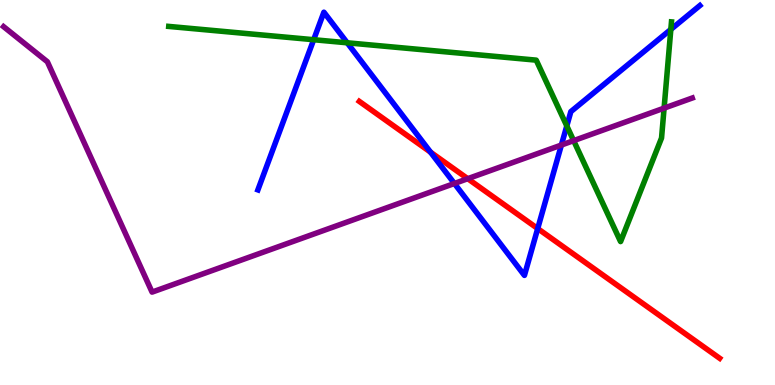[{'lines': ['blue', 'red'], 'intersections': [{'x': 5.56, 'y': 6.05}, {'x': 6.94, 'y': 4.06}]}, {'lines': ['green', 'red'], 'intersections': []}, {'lines': ['purple', 'red'], 'intersections': [{'x': 6.04, 'y': 5.36}]}, {'lines': ['blue', 'green'], 'intersections': [{'x': 4.05, 'y': 8.97}, {'x': 4.48, 'y': 8.89}, {'x': 7.31, 'y': 6.73}, {'x': 8.66, 'y': 9.24}]}, {'lines': ['blue', 'purple'], 'intersections': [{'x': 5.86, 'y': 5.23}, {'x': 7.24, 'y': 6.23}]}, {'lines': ['green', 'purple'], 'intersections': [{'x': 7.4, 'y': 6.35}, {'x': 8.57, 'y': 7.19}]}]